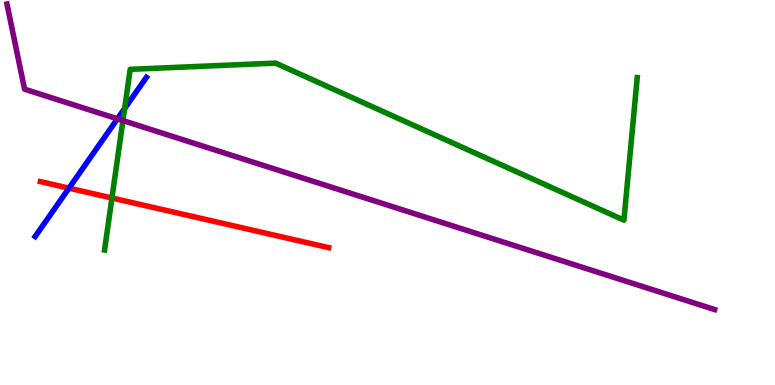[{'lines': ['blue', 'red'], 'intersections': [{'x': 0.89, 'y': 5.11}]}, {'lines': ['green', 'red'], 'intersections': [{'x': 1.44, 'y': 4.86}]}, {'lines': ['purple', 'red'], 'intersections': []}, {'lines': ['blue', 'green'], 'intersections': [{'x': 1.61, 'y': 7.18}]}, {'lines': ['blue', 'purple'], 'intersections': [{'x': 1.52, 'y': 6.91}]}, {'lines': ['green', 'purple'], 'intersections': [{'x': 1.59, 'y': 6.87}]}]